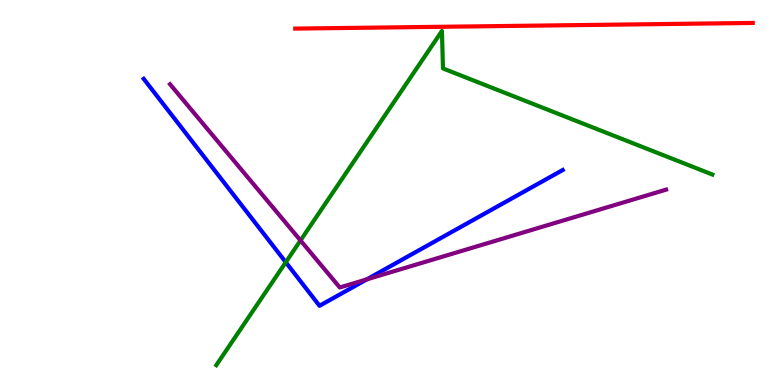[{'lines': ['blue', 'red'], 'intersections': []}, {'lines': ['green', 'red'], 'intersections': []}, {'lines': ['purple', 'red'], 'intersections': []}, {'lines': ['blue', 'green'], 'intersections': [{'x': 3.69, 'y': 3.19}]}, {'lines': ['blue', 'purple'], 'intersections': [{'x': 4.73, 'y': 2.74}]}, {'lines': ['green', 'purple'], 'intersections': [{'x': 3.88, 'y': 3.75}]}]